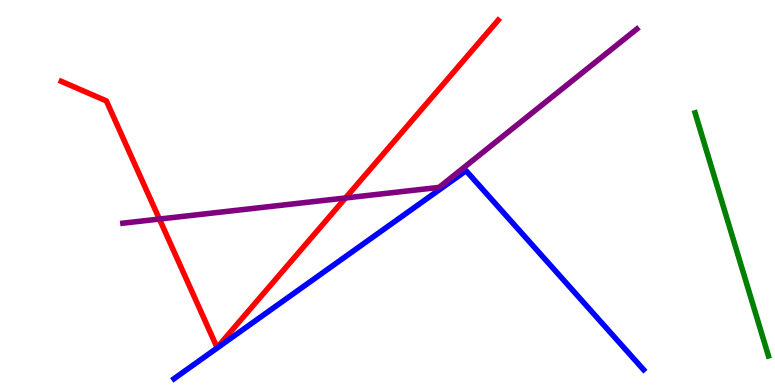[{'lines': ['blue', 'red'], 'intersections': []}, {'lines': ['green', 'red'], 'intersections': []}, {'lines': ['purple', 'red'], 'intersections': [{'x': 2.06, 'y': 4.31}, {'x': 4.46, 'y': 4.86}]}, {'lines': ['blue', 'green'], 'intersections': []}, {'lines': ['blue', 'purple'], 'intersections': []}, {'lines': ['green', 'purple'], 'intersections': []}]